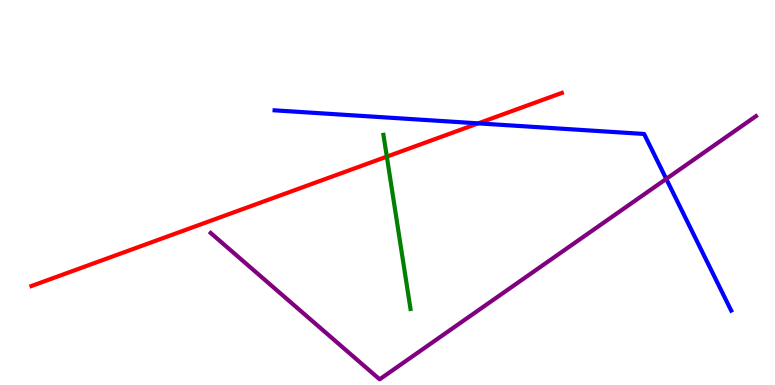[{'lines': ['blue', 'red'], 'intersections': [{'x': 6.17, 'y': 6.8}]}, {'lines': ['green', 'red'], 'intersections': [{'x': 4.99, 'y': 5.93}]}, {'lines': ['purple', 'red'], 'intersections': []}, {'lines': ['blue', 'green'], 'intersections': []}, {'lines': ['blue', 'purple'], 'intersections': [{'x': 8.6, 'y': 5.35}]}, {'lines': ['green', 'purple'], 'intersections': []}]